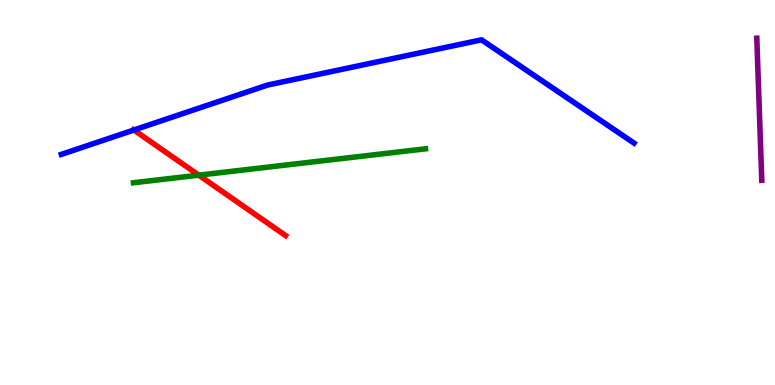[{'lines': ['blue', 'red'], 'intersections': [{'x': 1.73, 'y': 6.62}]}, {'lines': ['green', 'red'], 'intersections': [{'x': 2.56, 'y': 5.45}]}, {'lines': ['purple', 'red'], 'intersections': []}, {'lines': ['blue', 'green'], 'intersections': []}, {'lines': ['blue', 'purple'], 'intersections': []}, {'lines': ['green', 'purple'], 'intersections': []}]